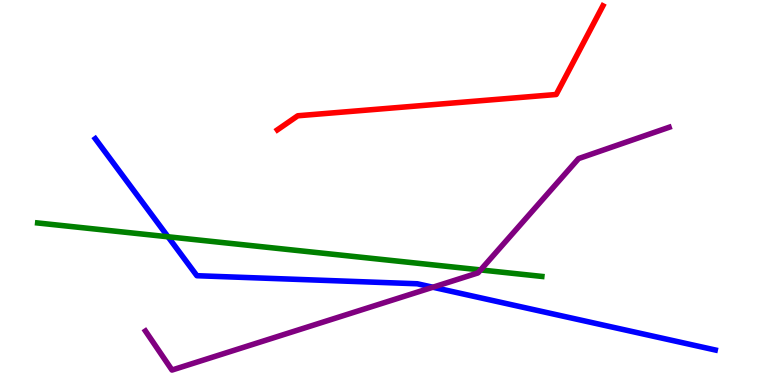[{'lines': ['blue', 'red'], 'intersections': []}, {'lines': ['green', 'red'], 'intersections': []}, {'lines': ['purple', 'red'], 'intersections': []}, {'lines': ['blue', 'green'], 'intersections': [{'x': 2.17, 'y': 3.85}]}, {'lines': ['blue', 'purple'], 'intersections': [{'x': 5.59, 'y': 2.54}]}, {'lines': ['green', 'purple'], 'intersections': [{'x': 6.2, 'y': 2.99}]}]